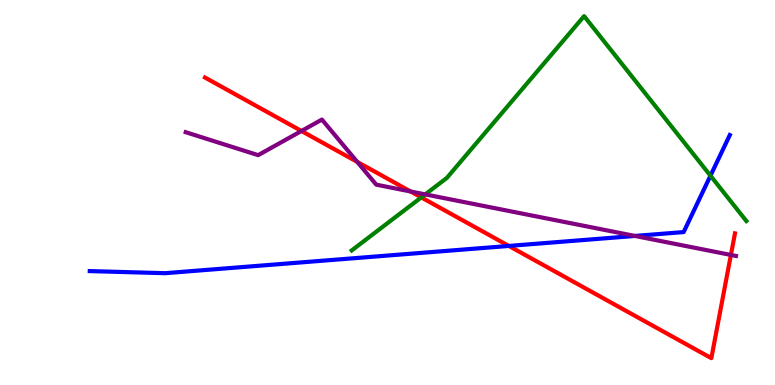[{'lines': ['blue', 'red'], 'intersections': [{'x': 6.57, 'y': 3.61}]}, {'lines': ['green', 'red'], 'intersections': [{'x': 5.44, 'y': 4.87}]}, {'lines': ['purple', 'red'], 'intersections': [{'x': 3.89, 'y': 6.6}, {'x': 4.61, 'y': 5.79}, {'x': 5.3, 'y': 5.03}, {'x': 9.43, 'y': 3.38}]}, {'lines': ['blue', 'green'], 'intersections': [{'x': 9.17, 'y': 5.44}]}, {'lines': ['blue', 'purple'], 'intersections': [{'x': 8.19, 'y': 3.87}]}, {'lines': ['green', 'purple'], 'intersections': [{'x': 5.49, 'y': 4.95}]}]